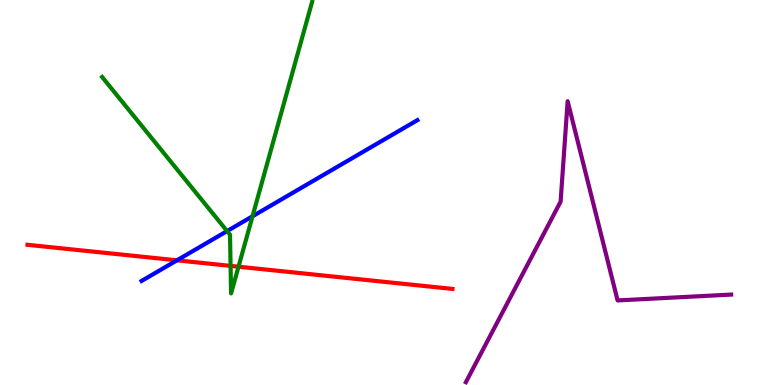[{'lines': ['blue', 'red'], 'intersections': [{'x': 2.28, 'y': 3.24}]}, {'lines': ['green', 'red'], 'intersections': [{'x': 2.98, 'y': 3.09}, {'x': 3.08, 'y': 3.07}]}, {'lines': ['purple', 'red'], 'intersections': []}, {'lines': ['blue', 'green'], 'intersections': [{'x': 2.93, 'y': 4.0}, {'x': 3.26, 'y': 4.38}]}, {'lines': ['blue', 'purple'], 'intersections': []}, {'lines': ['green', 'purple'], 'intersections': []}]